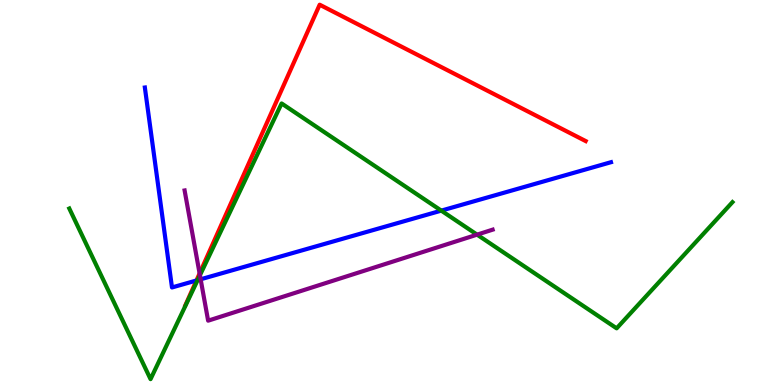[{'lines': ['blue', 'red'], 'intersections': [{'x': 2.53, 'y': 2.71}]}, {'lines': ['green', 'red'], 'intersections': []}, {'lines': ['purple', 'red'], 'intersections': [{'x': 2.58, 'y': 2.9}]}, {'lines': ['blue', 'green'], 'intersections': [{'x': 2.55, 'y': 2.72}, {'x': 5.69, 'y': 4.53}]}, {'lines': ['blue', 'purple'], 'intersections': [{'x': 2.59, 'y': 2.75}]}, {'lines': ['green', 'purple'], 'intersections': [{'x': 2.58, 'y': 2.85}, {'x': 6.16, 'y': 3.91}]}]